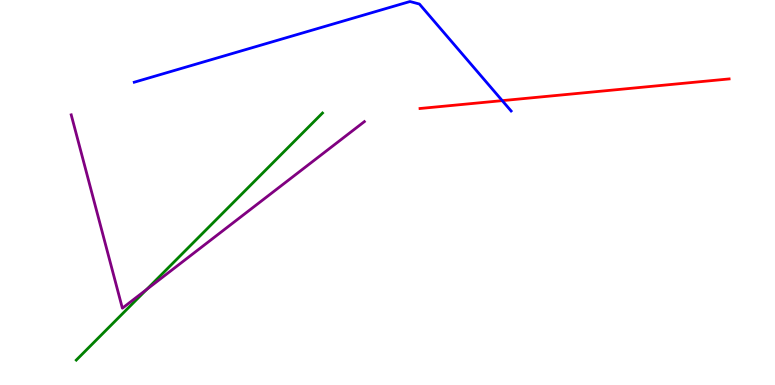[{'lines': ['blue', 'red'], 'intersections': [{'x': 6.48, 'y': 7.39}]}, {'lines': ['green', 'red'], 'intersections': []}, {'lines': ['purple', 'red'], 'intersections': []}, {'lines': ['blue', 'green'], 'intersections': []}, {'lines': ['blue', 'purple'], 'intersections': []}, {'lines': ['green', 'purple'], 'intersections': [{'x': 1.89, 'y': 2.48}]}]